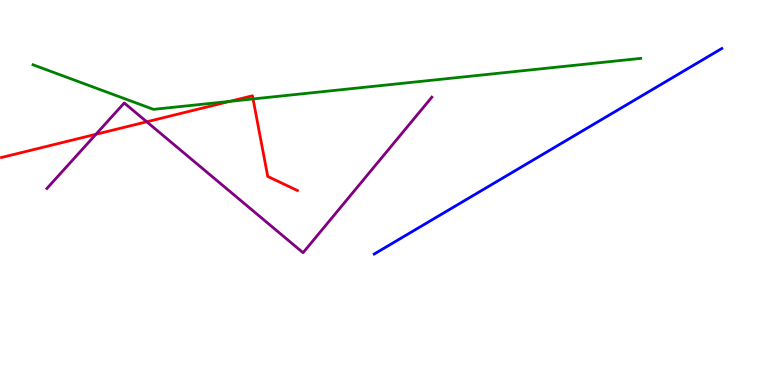[{'lines': ['blue', 'red'], 'intersections': []}, {'lines': ['green', 'red'], 'intersections': [{'x': 2.96, 'y': 7.37}, {'x': 3.27, 'y': 7.43}]}, {'lines': ['purple', 'red'], 'intersections': [{'x': 1.24, 'y': 6.51}, {'x': 1.89, 'y': 6.84}]}, {'lines': ['blue', 'green'], 'intersections': []}, {'lines': ['blue', 'purple'], 'intersections': []}, {'lines': ['green', 'purple'], 'intersections': []}]